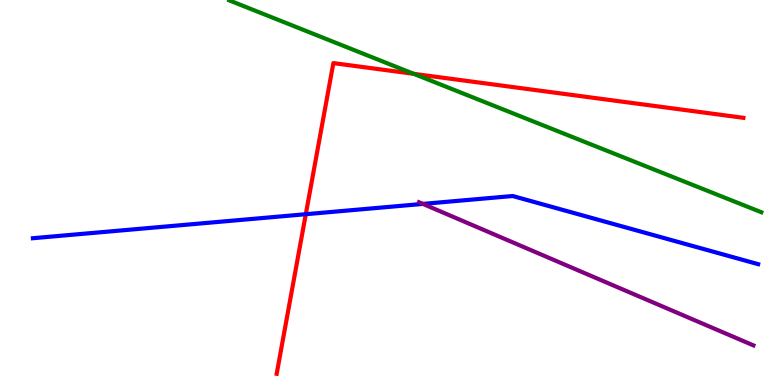[{'lines': ['blue', 'red'], 'intersections': [{'x': 3.95, 'y': 4.44}]}, {'lines': ['green', 'red'], 'intersections': [{'x': 5.34, 'y': 8.08}]}, {'lines': ['purple', 'red'], 'intersections': []}, {'lines': ['blue', 'green'], 'intersections': []}, {'lines': ['blue', 'purple'], 'intersections': [{'x': 5.46, 'y': 4.7}]}, {'lines': ['green', 'purple'], 'intersections': []}]